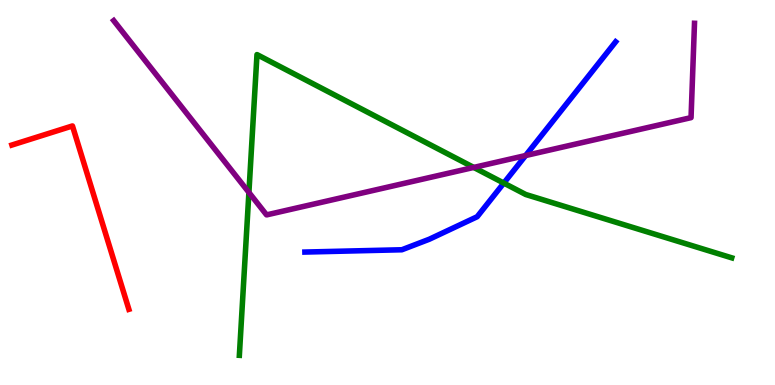[{'lines': ['blue', 'red'], 'intersections': []}, {'lines': ['green', 'red'], 'intersections': []}, {'lines': ['purple', 'red'], 'intersections': []}, {'lines': ['blue', 'green'], 'intersections': [{'x': 6.5, 'y': 5.24}]}, {'lines': ['blue', 'purple'], 'intersections': [{'x': 6.78, 'y': 5.96}]}, {'lines': ['green', 'purple'], 'intersections': [{'x': 3.21, 'y': 5.0}, {'x': 6.11, 'y': 5.65}]}]